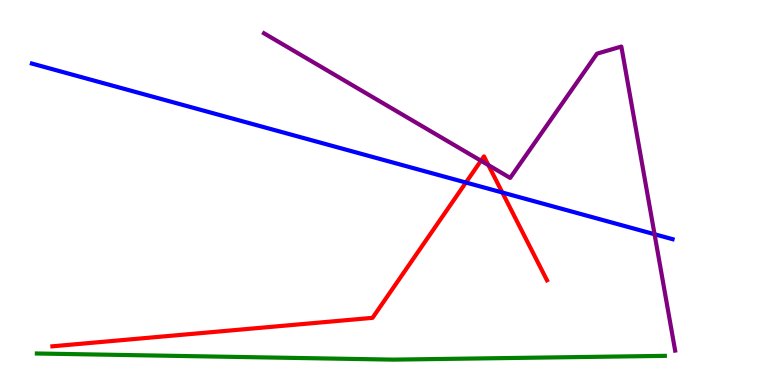[{'lines': ['blue', 'red'], 'intersections': [{'x': 6.01, 'y': 5.26}, {'x': 6.48, 'y': 5.0}]}, {'lines': ['green', 'red'], 'intersections': []}, {'lines': ['purple', 'red'], 'intersections': [{'x': 6.21, 'y': 5.82}, {'x': 6.3, 'y': 5.71}]}, {'lines': ['blue', 'green'], 'intersections': []}, {'lines': ['blue', 'purple'], 'intersections': [{'x': 8.45, 'y': 3.92}]}, {'lines': ['green', 'purple'], 'intersections': []}]